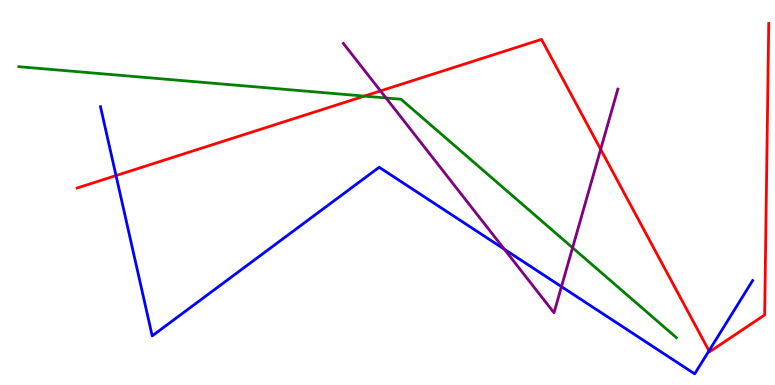[{'lines': ['blue', 'red'], 'intersections': [{'x': 1.5, 'y': 5.44}, {'x': 9.15, 'y': 0.888}]}, {'lines': ['green', 'red'], 'intersections': [{'x': 4.7, 'y': 7.5}]}, {'lines': ['purple', 'red'], 'intersections': [{'x': 4.91, 'y': 7.64}, {'x': 7.75, 'y': 6.12}]}, {'lines': ['blue', 'green'], 'intersections': []}, {'lines': ['blue', 'purple'], 'intersections': [{'x': 6.51, 'y': 3.53}, {'x': 7.24, 'y': 2.55}]}, {'lines': ['green', 'purple'], 'intersections': [{'x': 4.98, 'y': 7.46}, {'x': 7.39, 'y': 3.57}]}]